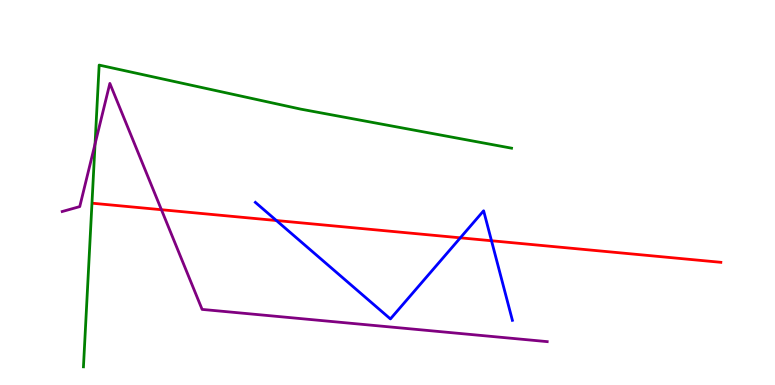[{'lines': ['blue', 'red'], 'intersections': [{'x': 3.57, 'y': 4.27}, {'x': 5.94, 'y': 3.82}, {'x': 6.34, 'y': 3.75}]}, {'lines': ['green', 'red'], 'intersections': []}, {'lines': ['purple', 'red'], 'intersections': [{'x': 2.08, 'y': 4.55}]}, {'lines': ['blue', 'green'], 'intersections': []}, {'lines': ['blue', 'purple'], 'intersections': []}, {'lines': ['green', 'purple'], 'intersections': [{'x': 1.23, 'y': 6.26}]}]